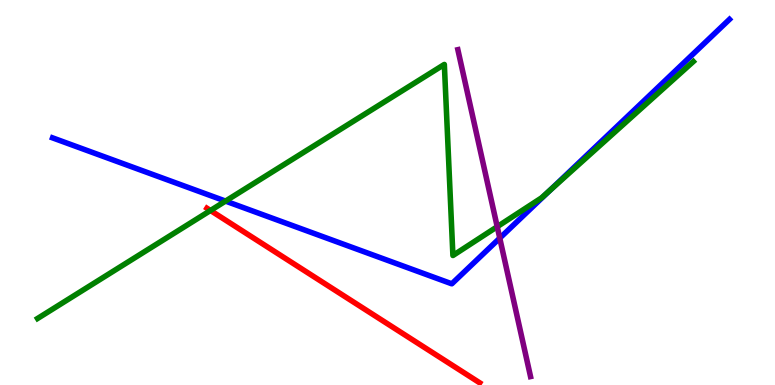[{'lines': ['blue', 'red'], 'intersections': []}, {'lines': ['green', 'red'], 'intersections': [{'x': 2.72, 'y': 4.53}]}, {'lines': ['purple', 'red'], 'intersections': []}, {'lines': ['blue', 'green'], 'intersections': [{'x': 2.91, 'y': 4.78}, {'x': 7.09, 'y': 5.05}]}, {'lines': ['blue', 'purple'], 'intersections': [{'x': 6.45, 'y': 3.81}]}, {'lines': ['green', 'purple'], 'intersections': [{'x': 6.42, 'y': 4.11}]}]